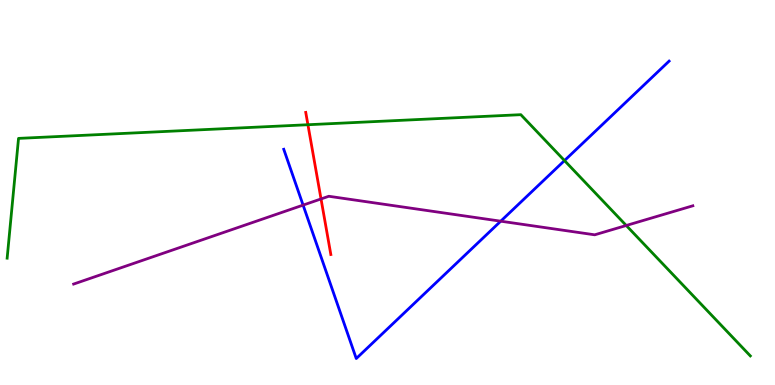[{'lines': ['blue', 'red'], 'intersections': []}, {'lines': ['green', 'red'], 'intersections': [{'x': 3.97, 'y': 6.76}]}, {'lines': ['purple', 'red'], 'intersections': [{'x': 4.14, 'y': 4.83}]}, {'lines': ['blue', 'green'], 'intersections': [{'x': 7.28, 'y': 5.83}]}, {'lines': ['blue', 'purple'], 'intersections': [{'x': 3.91, 'y': 4.67}, {'x': 6.46, 'y': 4.25}]}, {'lines': ['green', 'purple'], 'intersections': [{'x': 8.08, 'y': 4.14}]}]